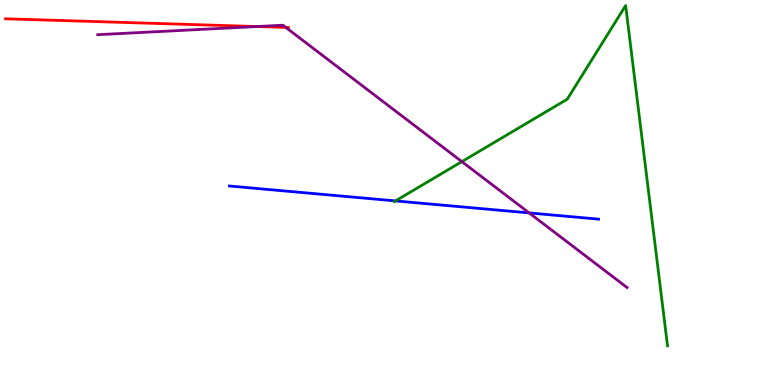[{'lines': ['blue', 'red'], 'intersections': []}, {'lines': ['green', 'red'], 'intersections': []}, {'lines': ['purple', 'red'], 'intersections': [{'x': 3.32, 'y': 9.31}, {'x': 3.69, 'y': 9.29}]}, {'lines': ['blue', 'green'], 'intersections': [{'x': 5.1, 'y': 4.78}]}, {'lines': ['blue', 'purple'], 'intersections': [{'x': 6.83, 'y': 4.47}]}, {'lines': ['green', 'purple'], 'intersections': [{'x': 5.96, 'y': 5.8}]}]